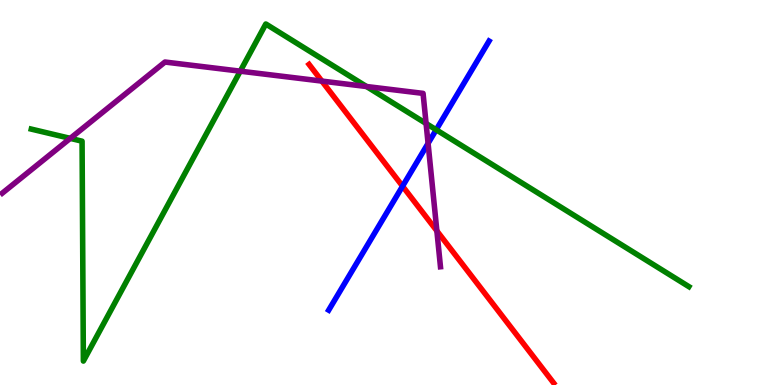[{'lines': ['blue', 'red'], 'intersections': [{'x': 5.19, 'y': 5.16}]}, {'lines': ['green', 'red'], 'intersections': []}, {'lines': ['purple', 'red'], 'intersections': [{'x': 4.15, 'y': 7.89}, {'x': 5.64, 'y': 4.0}]}, {'lines': ['blue', 'green'], 'intersections': [{'x': 5.63, 'y': 6.63}]}, {'lines': ['blue', 'purple'], 'intersections': [{'x': 5.52, 'y': 6.28}]}, {'lines': ['green', 'purple'], 'intersections': [{'x': 0.907, 'y': 6.41}, {'x': 3.1, 'y': 8.15}, {'x': 4.73, 'y': 7.75}, {'x': 5.5, 'y': 6.79}]}]